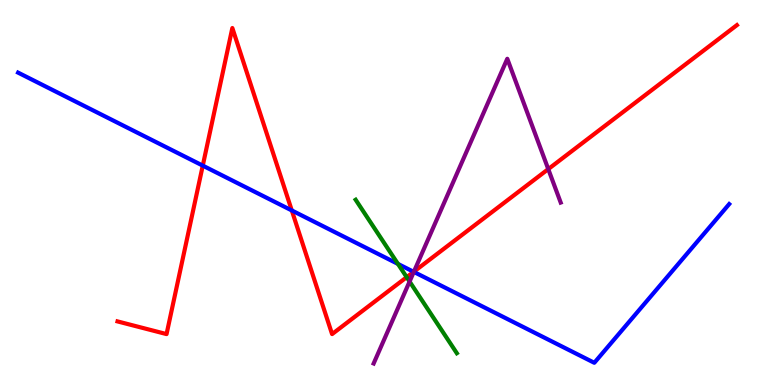[{'lines': ['blue', 'red'], 'intersections': [{'x': 2.62, 'y': 5.7}, {'x': 3.77, 'y': 4.53}, {'x': 5.34, 'y': 2.94}]}, {'lines': ['green', 'red'], 'intersections': [{'x': 5.25, 'y': 2.8}]}, {'lines': ['purple', 'red'], 'intersections': [{'x': 5.34, 'y': 2.94}, {'x': 7.07, 'y': 5.61}]}, {'lines': ['blue', 'green'], 'intersections': [{'x': 5.13, 'y': 3.15}]}, {'lines': ['blue', 'purple'], 'intersections': [{'x': 5.34, 'y': 2.94}]}, {'lines': ['green', 'purple'], 'intersections': [{'x': 5.28, 'y': 2.69}]}]